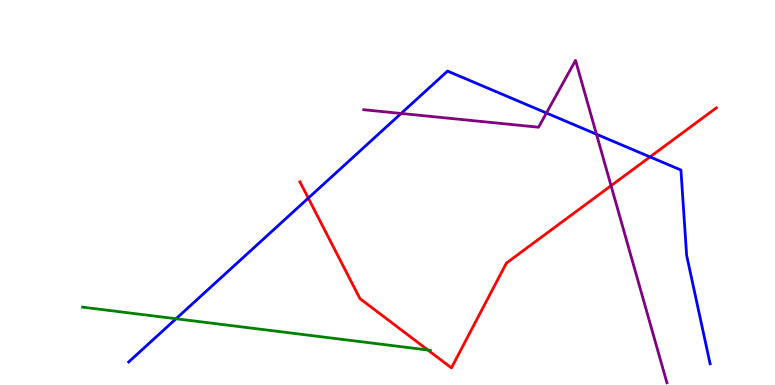[{'lines': ['blue', 'red'], 'intersections': [{'x': 3.98, 'y': 4.85}, {'x': 8.39, 'y': 5.92}]}, {'lines': ['green', 'red'], 'intersections': [{'x': 5.52, 'y': 0.909}]}, {'lines': ['purple', 'red'], 'intersections': [{'x': 7.88, 'y': 5.18}]}, {'lines': ['blue', 'green'], 'intersections': [{'x': 2.27, 'y': 1.72}]}, {'lines': ['blue', 'purple'], 'intersections': [{'x': 5.18, 'y': 7.05}, {'x': 7.05, 'y': 7.06}, {'x': 7.7, 'y': 6.51}]}, {'lines': ['green', 'purple'], 'intersections': []}]